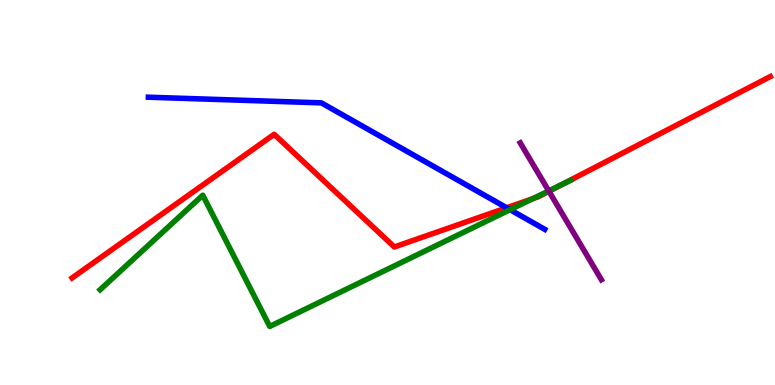[{'lines': ['blue', 'red'], 'intersections': [{'x': 6.54, 'y': 4.6}]}, {'lines': ['green', 'red'], 'intersections': [{'x': 6.87, 'y': 4.84}, {'x': 7.26, 'y': 5.21}]}, {'lines': ['purple', 'red'], 'intersections': [{'x': 7.08, 'y': 5.03}]}, {'lines': ['blue', 'green'], 'intersections': [{'x': 6.58, 'y': 4.55}]}, {'lines': ['blue', 'purple'], 'intersections': []}, {'lines': ['green', 'purple'], 'intersections': [{'x': 7.08, 'y': 5.04}]}]